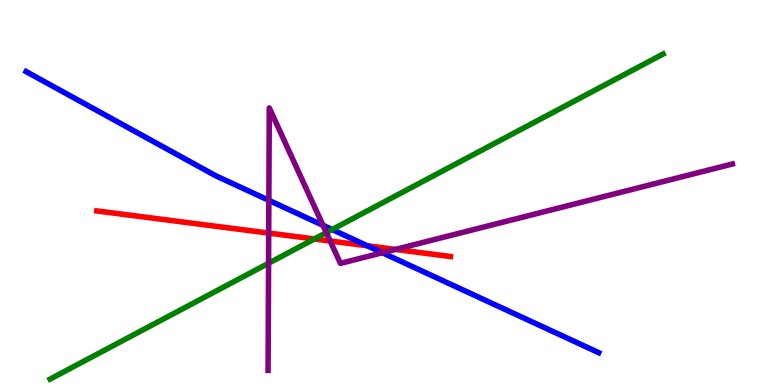[{'lines': ['blue', 'red'], 'intersections': [{'x': 4.74, 'y': 3.62}]}, {'lines': ['green', 'red'], 'intersections': [{'x': 4.06, 'y': 3.79}]}, {'lines': ['purple', 'red'], 'intersections': [{'x': 3.47, 'y': 3.95}, {'x': 4.26, 'y': 3.74}, {'x': 5.1, 'y': 3.52}]}, {'lines': ['blue', 'green'], 'intersections': [{'x': 4.29, 'y': 4.04}]}, {'lines': ['blue', 'purple'], 'intersections': [{'x': 3.47, 'y': 4.8}, {'x': 4.17, 'y': 4.15}, {'x': 4.93, 'y': 3.44}]}, {'lines': ['green', 'purple'], 'intersections': [{'x': 3.47, 'y': 3.16}, {'x': 4.21, 'y': 3.96}]}]